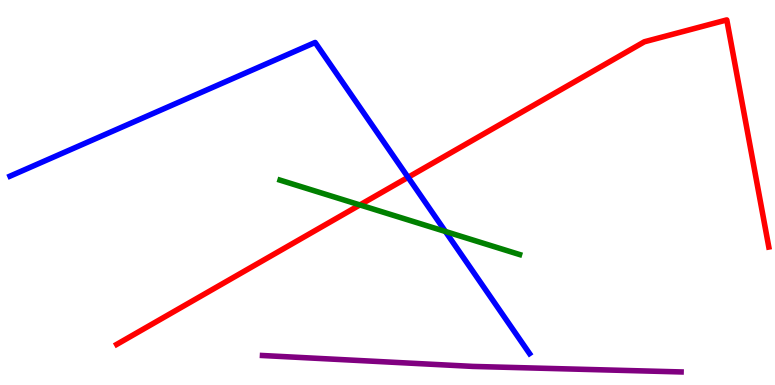[{'lines': ['blue', 'red'], 'intersections': [{'x': 5.27, 'y': 5.39}]}, {'lines': ['green', 'red'], 'intersections': [{'x': 4.64, 'y': 4.68}]}, {'lines': ['purple', 'red'], 'intersections': []}, {'lines': ['blue', 'green'], 'intersections': [{'x': 5.75, 'y': 3.99}]}, {'lines': ['blue', 'purple'], 'intersections': []}, {'lines': ['green', 'purple'], 'intersections': []}]